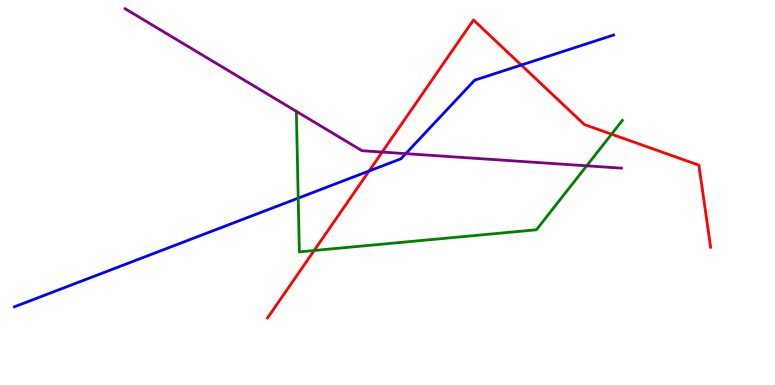[{'lines': ['blue', 'red'], 'intersections': [{'x': 4.76, 'y': 5.56}, {'x': 6.73, 'y': 8.31}]}, {'lines': ['green', 'red'], 'intersections': [{'x': 4.05, 'y': 3.49}, {'x': 7.89, 'y': 6.51}]}, {'lines': ['purple', 'red'], 'intersections': [{'x': 4.93, 'y': 6.05}]}, {'lines': ['blue', 'green'], 'intersections': [{'x': 3.85, 'y': 4.85}]}, {'lines': ['blue', 'purple'], 'intersections': [{'x': 5.24, 'y': 6.01}]}, {'lines': ['green', 'purple'], 'intersections': [{'x': 7.57, 'y': 5.69}]}]